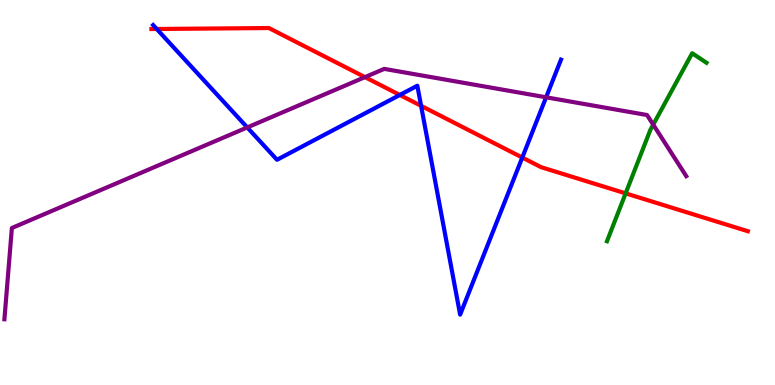[{'lines': ['blue', 'red'], 'intersections': [{'x': 2.02, 'y': 9.25}, {'x': 5.16, 'y': 7.53}, {'x': 5.43, 'y': 7.25}, {'x': 6.74, 'y': 5.91}]}, {'lines': ['green', 'red'], 'intersections': [{'x': 8.07, 'y': 4.98}]}, {'lines': ['purple', 'red'], 'intersections': [{'x': 4.71, 'y': 8.0}]}, {'lines': ['blue', 'green'], 'intersections': []}, {'lines': ['blue', 'purple'], 'intersections': [{'x': 3.19, 'y': 6.69}, {'x': 7.05, 'y': 7.47}]}, {'lines': ['green', 'purple'], 'intersections': [{'x': 8.43, 'y': 6.76}]}]